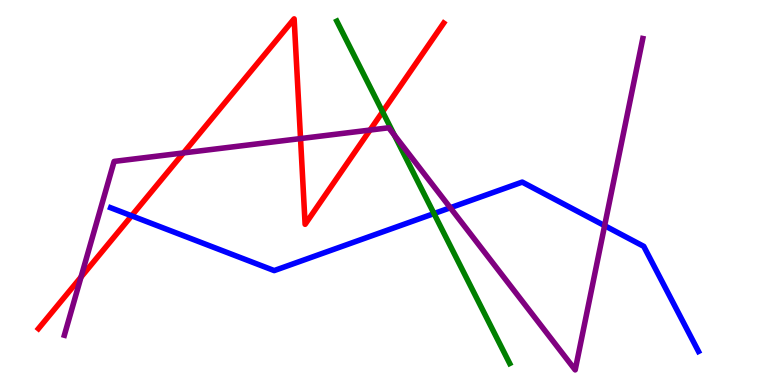[{'lines': ['blue', 'red'], 'intersections': [{'x': 1.7, 'y': 4.4}]}, {'lines': ['green', 'red'], 'intersections': [{'x': 4.94, 'y': 7.1}]}, {'lines': ['purple', 'red'], 'intersections': [{'x': 1.05, 'y': 2.8}, {'x': 2.37, 'y': 6.03}, {'x': 3.88, 'y': 6.4}, {'x': 4.77, 'y': 6.62}]}, {'lines': ['blue', 'green'], 'intersections': [{'x': 5.6, 'y': 4.45}]}, {'lines': ['blue', 'purple'], 'intersections': [{'x': 5.81, 'y': 4.6}, {'x': 7.8, 'y': 4.14}]}, {'lines': ['green', 'purple'], 'intersections': [{'x': 5.09, 'y': 6.49}]}]